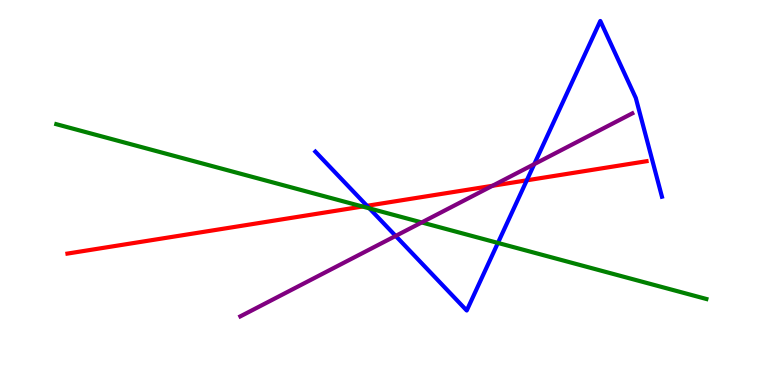[{'lines': ['blue', 'red'], 'intersections': [{'x': 4.74, 'y': 4.65}, {'x': 6.8, 'y': 5.32}]}, {'lines': ['green', 'red'], 'intersections': [{'x': 4.68, 'y': 4.64}]}, {'lines': ['purple', 'red'], 'intersections': [{'x': 6.35, 'y': 5.17}]}, {'lines': ['blue', 'green'], 'intersections': [{'x': 4.77, 'y': 4.59}, {'x': 6.42, 'y': 3.69}]}, {'lines': ['blue', 'purple'], 'intersections': [{'x': 5.11, 'y': 3.87}, {'x': 6.89, 'y': 5.74}]}, {'lines': ['green', 'purple'], 'intersections': [{'x': 5.44, 'y': 4.22}]}]